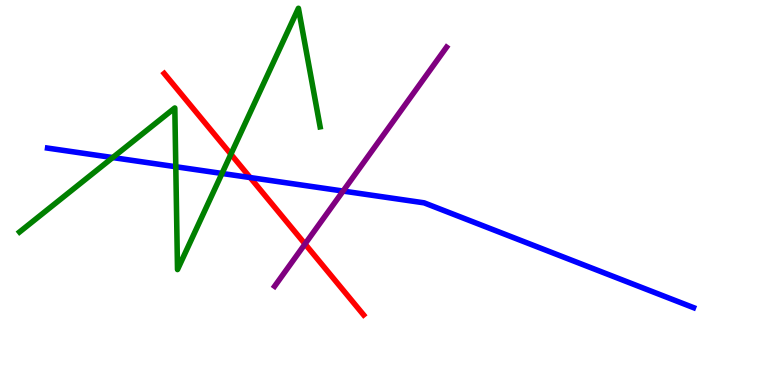[{'lines': ['blue', 'red'], 'intersections': [{'x': 3.23, 'y': 5.39}]}, {'lines': ['green', 'red'], 'intersections': [{'x': 2.98, 'y': 5.99}]}, {'lines': ['purple', 'red'], 'intersections': [{'x': 3.94, 'y': 3.66}]}, {'lines': ['blue', 'green'], 'intersections': [{'x': 1.45, 'y': 5.91}, {'x': 2.27, 'y': 5.67}, {'x': 2.86, 'y': 5.49}]}, {'lines': ['blue', 'purple'], 'intersections': [{'x': 4.43, 'y': 5.04}]}, {'lines': ['green', 'purple'], 'intersections': []}]